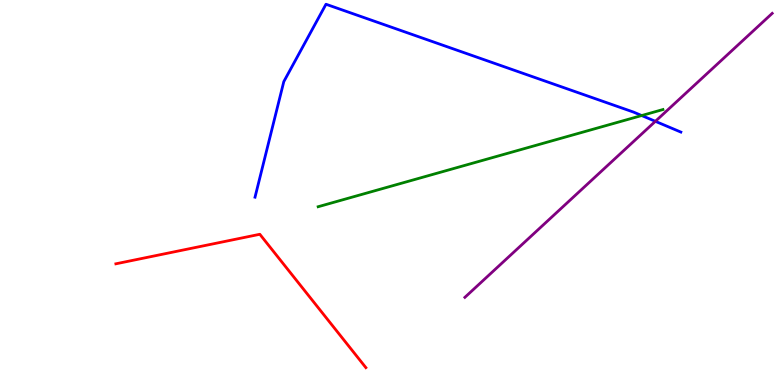[{'lines': ['blue', 'red'], 'intersections': []}, {'lines': ['green', 'red'], 'intersections': []}, {'lines': ['purple', 'red'], 'intersections': []}, {'lines': ['blue', 'green'], 'intersections': [{'x': 8.28, 'y': 7.0}]}, {'lines': ['blue', 'purple'], 'intersections': [{'x': 8.46, 'y': 6.85}]}, {'lines': ['green', 'purple'], 'intersections': []}]